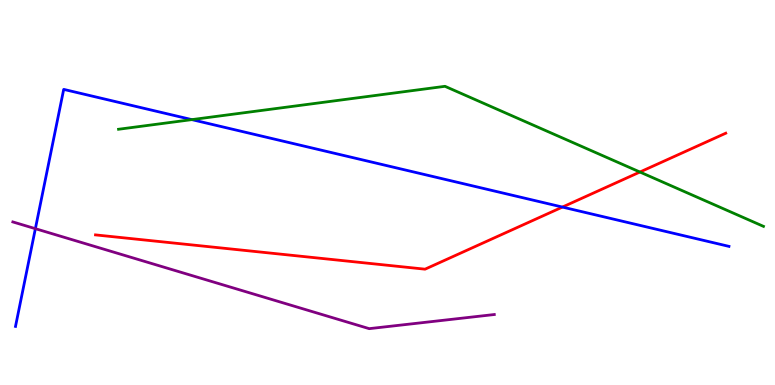[{'lines': ['blue', 'red'], 'intersections': [{'x': 7.26, 'y': 4.62}]}, {'lines': ['green', 'red'], 'intersections': [{'x': 8.26, 'y': 5.53}]}, {'lines': ['purple', 'red'], 'intersections': []}, {'lines': ['blue', 'green'], 'intersections': [{'x': 2.48, 'y': 6.89}]}, {'lines': ['blue', 'purple'], 'intersections': [{'x': 0.456, 'y': 4.06}]}, {'lines': ['green', 'purple'], 'intersections': []}]